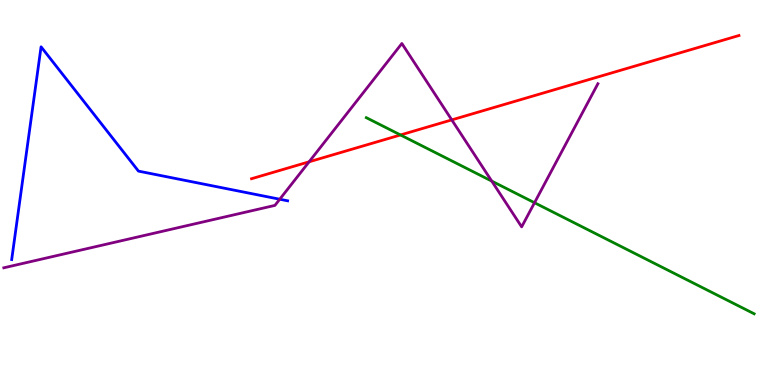[{'lines': ['blue', 'red'], 'intersections': []}, {'lines': ['green', 'red'], 'intersections': [{'x': 5.17, 'y': 6.49}]}, {'lines': ['purple', 'red'], 'intersections': [{'x': 3.99, 'y': 5.8}, {'x': 5.83, 'y': 6.89}]}, {'lines': ['blue', 'green'], 'intersections': []}, {'lines': ['blue', 'purple'], 'intersections': [{'x': 3.61, 'y': 4.83}]}, {'lines': ['green', 'purple'], 'intersections': [{'x': 6.35, 'y': 5.3}, {'x': 6.9, 'y': 4.73}]}]